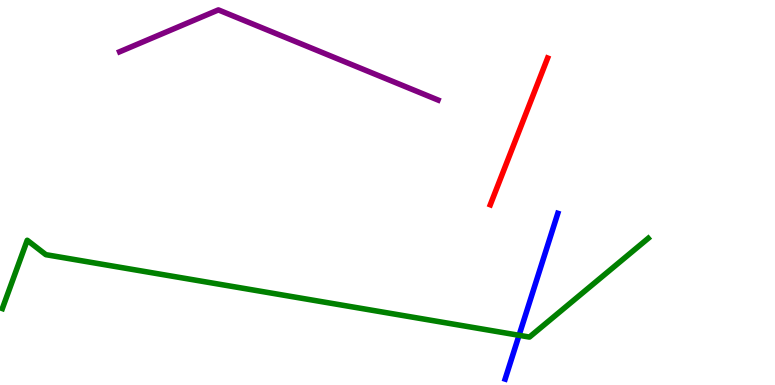[{'lines': ['blue', 'red'], 'intersections': []}, {'lines': ['green', 'red'], 'intersections': []}, {'lines': ['purple', 'red'], 'intersections': []}, {'lines': ['blue', 'green'], 'intersections': [{'x': 6.7, 'y': 1.29}]}, {'lines': ['blue', 'purple'], 'intersections': []}, {'lines': ['green', 'purple'], 'intersections': []}]